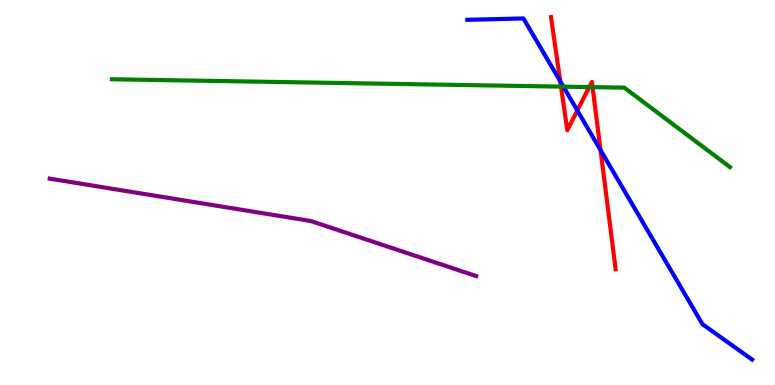[{'lines': ['blue', 'red'], 'intersections': [{'x': 7.23, 'y': 7.89}, {'x': 7.45, 'y': 7.13}, {'x': 7.75, 'y': 6.1}]}, {'lines': ['green', 'red'], 'intersections': [{'x': 7.24, 'y': 7.75}, {'x': 7.6, 'y': 7.74}, {'x': 7.65, 'y': 7.74}]}, {'lines': ['purple', 'red'], 'intersections': []}, {'lines': ['blue', 'green'], 'intersections': [{'x': 7.27, 'y': 7.75}]}, {'lines': ['blue', 'purple'], 'intersections': []}, {'lines': ['green', 'purple'], 'intersections': []}]